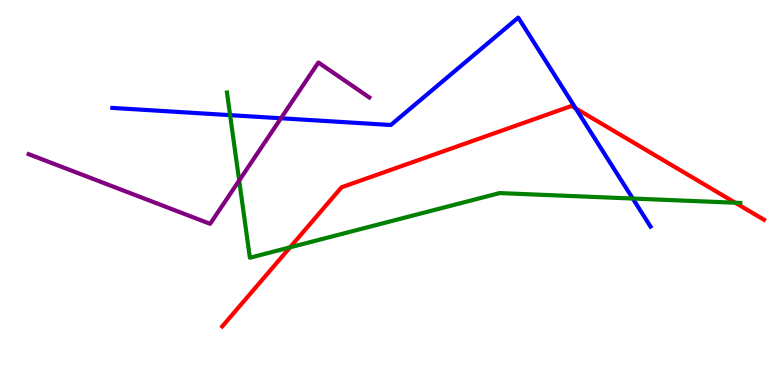[{'lines': ['blue', 'red'], 'intersections': [{'x': 7.43, 'y': 7.19}]}, {'lines': ['green', 'red'], 'intersections': [{'x': 3.74, 'y': 3.58}, {'x': 9.49, 'y': 4.73}]}, {'lines': ['purple', 'red'], 'intersections': []}, {'lines': ['blue', 'green'], 'intersections': [{'x': 2.97, 'y': 7.01}, {'x': 8.16, 'y': 4.84}]}, {'lines': ['blue', 'purple'], 'intersections': [{'x': 3.63, 'y': 6.93}]}, {'lines': ['green', 'purple'], 'intersections': [{'x': 3.09, 'y': 5.31}]}]